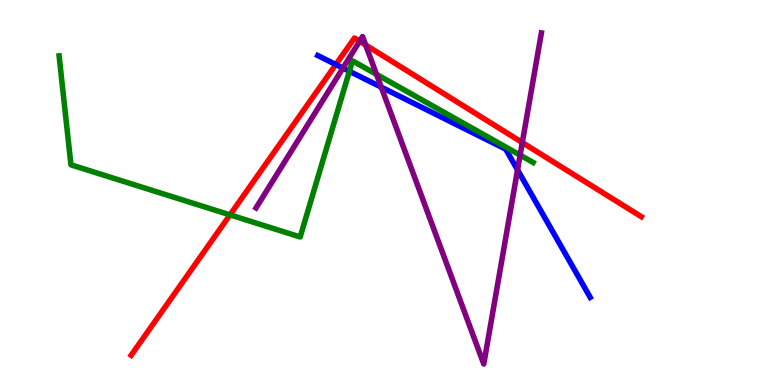[{'lines': ['blue', 'red'], 'intersections': [{'x': 4.33, 'y': 8.32}]}, {'lines': ['green', 'red'], 'intersections': [{'x': 2.97, 'y': 4.42}]}, {'lines': ['purple', 'red'], 'intersections': [{'x': 4.64, 'y': 8.93}, {'x': 4.72, 'y': 8.83}, {'x': 6.74, 'y': 6.3}]}, {'lines': ['blue', 'green'], 'intersections': [{'x': 4.51, 'y': 8.15}]}, {'lines': ['blue', 'purple'], 'intersections': [{'x': 4.43, 'y': 8.23}, {'x': 4.92, 'y': 7.74}, {'x': 6.68, 'y': 5.59}]}, {'lines': ['green', 'purple'], 'intersections': [{'x': 4.86, 'y': 8.07}, {'x': 6.71, 'y': 5.97}]}]